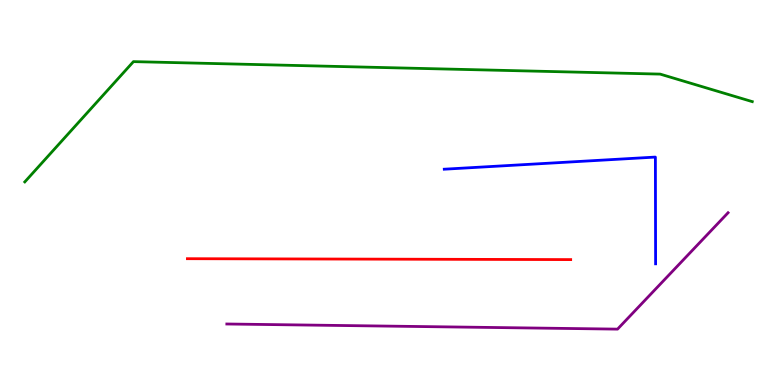[{'lines': ['blue', 'red'], 'intersections': []}, {'lines': ['green', 'red'], 'intersections': []}, {'lines': ['purple', 'red'], 'intersections': []}, {'lines': ['blue', 'green'], 'intersections': []}, {'lines': ['blue', 'purple'], 'intersections': []}, {'lines': ['green', 'purple'], 'intersections': []}]